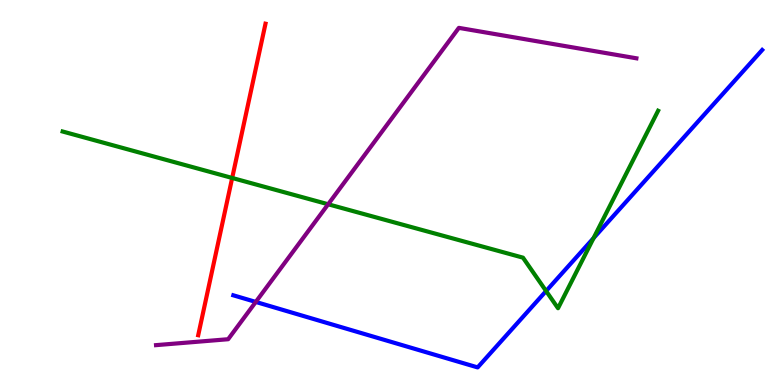[{'lines': ['blue', 'red'], 'intersections': []}, {'lines': ['green', 'red'], 'intersections': [{'x': 3.0, 'y': 5.38}]}, {'lines': ['purple', 'red'], 'intersections': []}, {'lines': ['blue', 'green'], 'intersections': [{'x': 7.05, 'y': 2.44}, {'x': 7.66, 'y': 3.82}]}, {'lines': ['blue', 'purple'], 'intersections': [{'x': 3.3, 'y': 2.16}]}, {'lines': ['green', 'purple'], 'intersections': [{'x': 4.23, 'y': 4.69}]}]